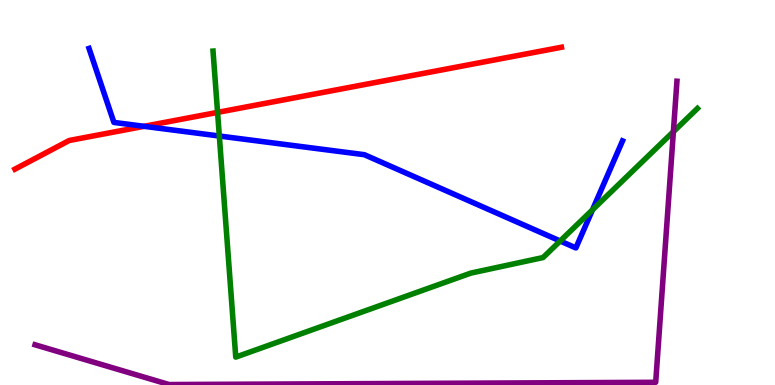[{'lines': ['blue', 'red'], 'intersections': [{'x': 1.86, 'y': 6.72}]}, {'lines': ['green', 'red'], 'intersections': [{'x': 2.81, 'y': 7.08}]}, {'lines': ['purple', 'red'], 'intersections': []}, {'lines': ['blue', 'green'], 'intersections': [{'x': 2.83, 'y': 6.47}, {'x': 7.23, 'y': 3.74}, {'x': 7.65, 'y': 4.55}]}, {'lines': ['blue', 'purple'], 'intersections': []}, {'lines': ['green', 'purple'], 'intersections': [{'x': 8.69, 'y': 6.58}]}]